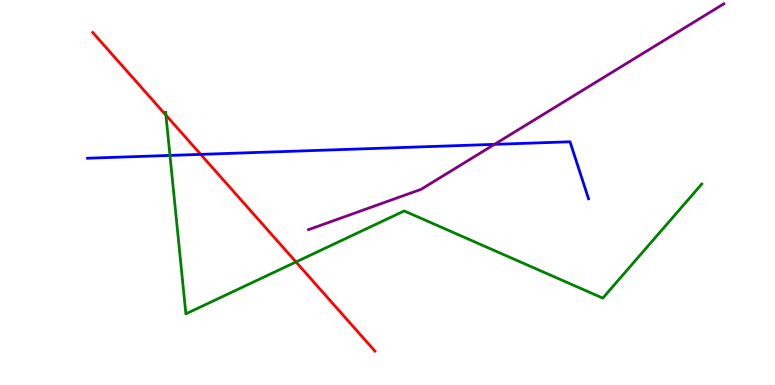[{'lines': ['blue', 'red'], 'intersections': [{'x': 2.59, 'y': 5.99}]}, {'lines': ['green', 'red'], 'intersections': [{'x': 2.14, 'y': 7.01}, {'x': 3.82, 'y': 3.2}]}, {'lines': ['purple', 'red'], 'intersections': []}, {'lines': ['blue', 'green'], 'intersections': [{'x': 2.19, 'y': 5.96}]}, {'lines': ['blue', 'purple'], 'intersections': [{'x': 6.38, 'y': 6.25}]}, {'lines': ['green', 'purple'], 'intersections': []}]